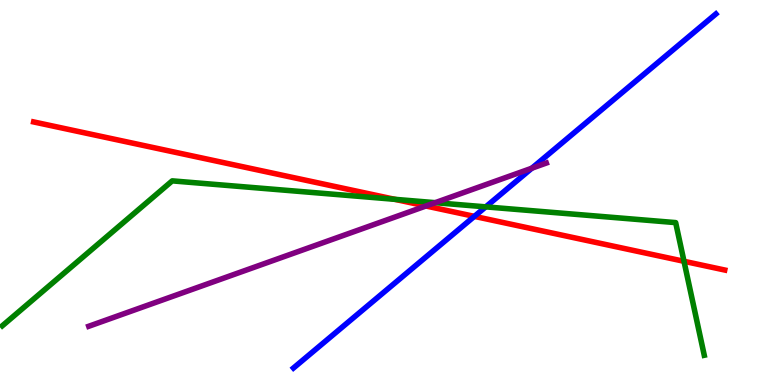[{'lines': ['blue', 'red'], 'intersections': [{'x': 6.12, 'y': 4.38}]}, {'lines': ['green', 'red'], 'intersections': [{'x': 5.09, 'y': 4.82}, {'x': 8.83, 'y': 3.21}]}, {'lines': ['purple', 'red'], 'intersections': [{'x': 5.5, 'y': 4.65}]}, {'lines': ['blue', 'green'], 'intersections': [{'x': 6.27, 'y': 4.63}]}, {'lines': ['blue', 'purple'], 'intersections': [{'x': 6.86, 'y': 5.63}]}, {'lines': ['green', 'purple'], 'intersections': [{'x': 5.62, 'y': 4.74}]}]